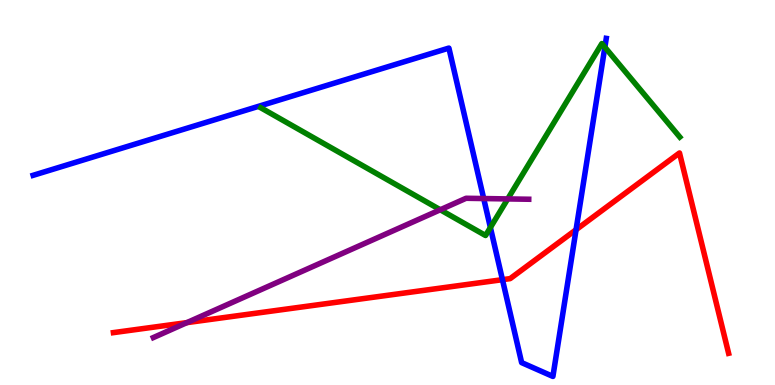[{'lines': ['blue', 'red'], 'intersections': [{'x': 6.48, 'y': 2.74}, {'x': 7.43, 'y': 4.03}]}, {'lines': ['green', 'red'], 'intersections': []}, {'lines': ['purple', 'red'], 'intersections': [{'x': 2.41, 'y': 1.62}]}, {'lines': ['blue', 'green'], 'intersections': [{'x': 6.33, 'y': 4.09}, {'x': 7.8, 'y': 8.77}]}, {'lines': ['blue', 'purple'], 'intersections': [{'x': 6.24, 'y': 4.84}]}, {'lines': ['green', 'purple'], 'intersections': [{'x': 5.68, 'y': 4.55}, {'x': 6.55, 'y': 4.83}]}]